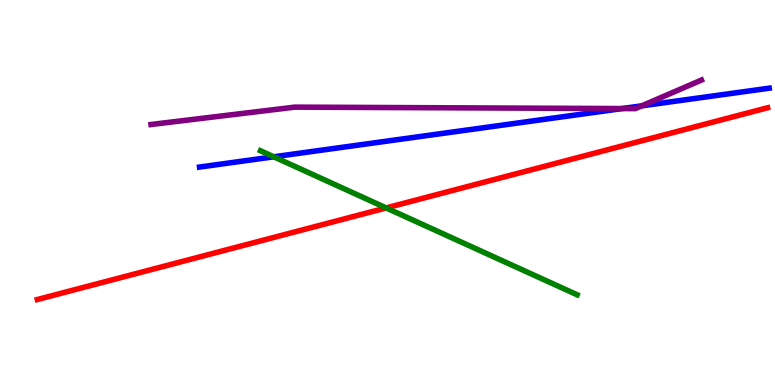[{'lines': ['blue', 'red'], 'intersections': []}, {'lines': ['green', 'red'], 'intersections': [{'x': 4.98, 'y': 4.6}]}, {'lines': ['purple', 'red'], 'intersections': []}, {'lines': ['blue', 'green'], 'intersections': [{'x': 3.53, 'y': 5.93}]}, {'lines': ['blue', 'purple'], 'intersections': [{'x': 8.03, 'y': 7.18}, {'x': 8.28, 'y': 7.25}]}, {'lines': ['green', 'purple'], 'intersections': []}]